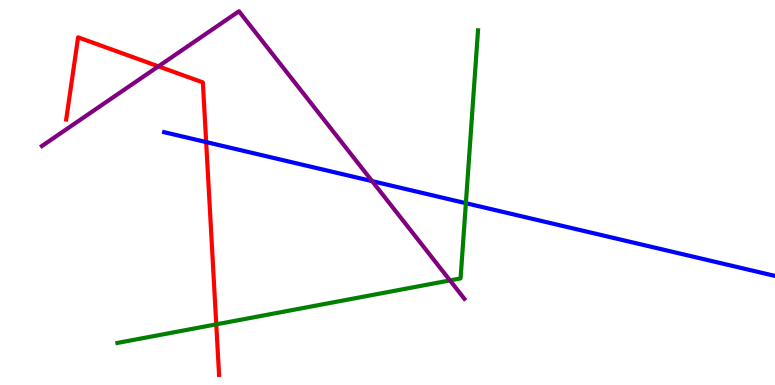[{'lines': ['blue', 'red'], 'intersections': [{'x': 2.66, 'y': 6.31}]}, {'lines': ['green', 'red'], 'intersections': [{'x': 2.79, 'y': 1.58}]}, {'lines': ['purple', 'red'], 'intersections': [{'x': 2.04, 'y': 8.28}]}, {'lines': ['blue', 'green'], 'intersections': [{'x': 6.01, 'y': 4.72}]}, {'lines': ['blue', 'purple'], 'intersections': [{'x': 4.8, 'y': 5.3}]}, {'lines': ['green', 'purple'], 'intersections': [{'x': 5.81, 'y': 2.72}]}]